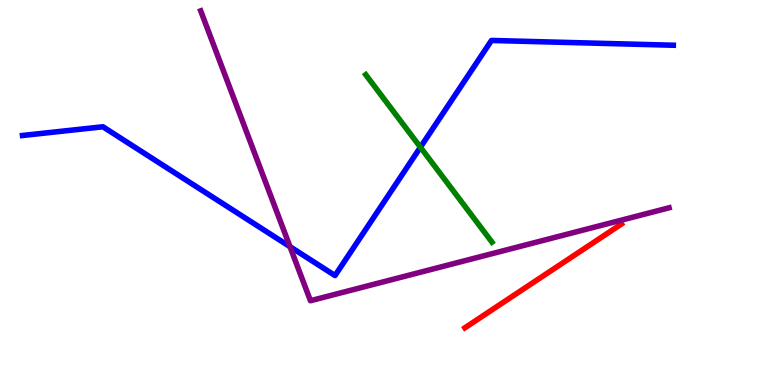[{'lines': ['blue', 'red'], 'intersections': []}, {'lines': ['green', 'red'], 'intersections': []}, {'lines': ['purple', 'red'], 'intersections': []}, {'lines': ['blue', 'green'], 'intersections': [{'x': 5.42, 'y': 6.18}]}, {'lines': ['blue', 'purple'], 'intersections': [{'x': 3.74, 'y': 3.59}]}, {'lines': ['green', 'purple'], 'intersections': []}]